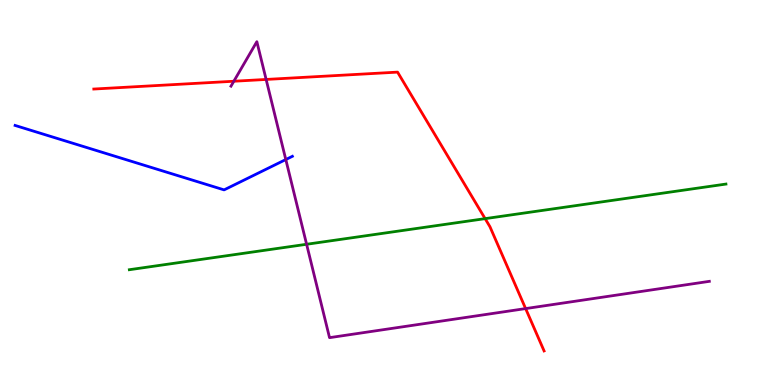[{'lines': ['blue', 'red'], 'intersections': []}, {'lines': ['green', 'red'], 'intersections': [{'x': 6.26, 'y': 4.32}]}, {'lines': ['purple', 'red'], 'intersections': [{'x': 3.02, 'y': 7.89}, {'x': 3.43, 'y': 7.94}, {'x': 6.78, 'y': 1.98}]}, {'lines': ['blue', 'green'], 'intersections': []}, {'lines': ['blue', 'purple'], 'intersections': [{'x': 3.69, 'y': 5.86}]}, {'lines': ['green', 'purple'], 'intersections': [{'x': 3.96, 'y': 3.66}]}]